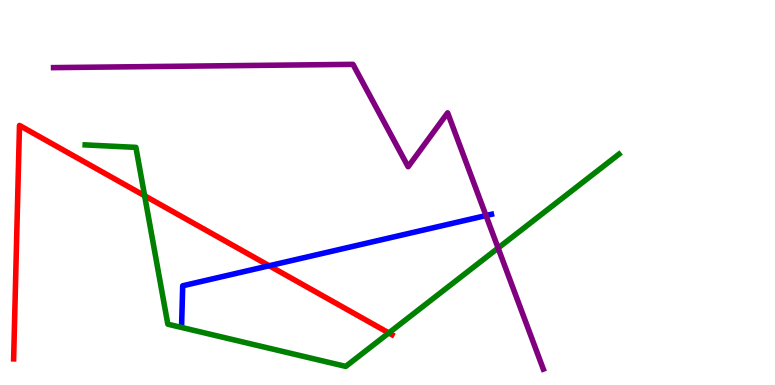[{'lines': ['blue', 'red'], 'intersections': [{'x': 3.47, 'y': 3.1}]}, {'lines': ['green', 'red'], 'intersections': [{'x': 1.87, 'y': 4.92}, {'x': 5.02, 'y': 1.35}]}, {'lines': ['purple', 'red'], 'intersections': []}, {'lines': ['blue', 'green'], 'intersections': []}, {'lines': ['blue', 'purple'], 'intersections': [{'x': 6.27, 'y': 4.4}]}, {'lines': ['green', 'purple'], 'intersections': [{'x': 6.43, 'y': 3.56}]}]